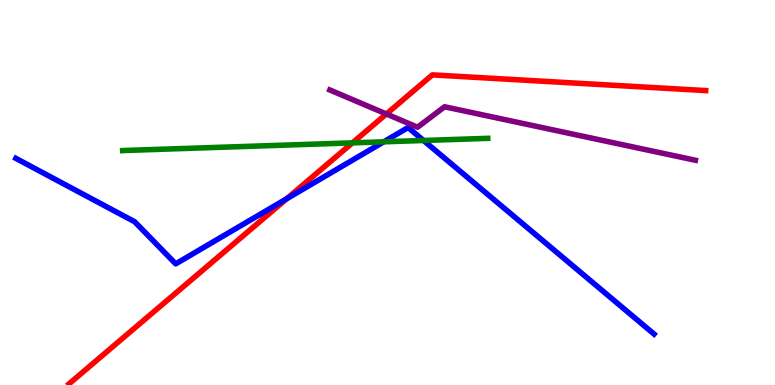[{'lines': ['blue', 'red'], 'intersections': [{'x': 3.7, 'y': 4.84}]}, {'lines': ['green', 'red'], 'intersections': [{'x': 4.55, 'y': 6.29}]}, {'lines': ['purple', 'red'], 'intersections': [{'x': 4.99, 'y': 7.04}]}, {'lines': ['blue', 'green'], 'intersections': [{'x': 4.95, 'y': 6.32}, {'x': 5.46, 'y': 6.35}]}, {'lines': ['blue', 'purple'], 'intersections': []}, {'lines': ['green', 'purple'], 'intersections': []}]